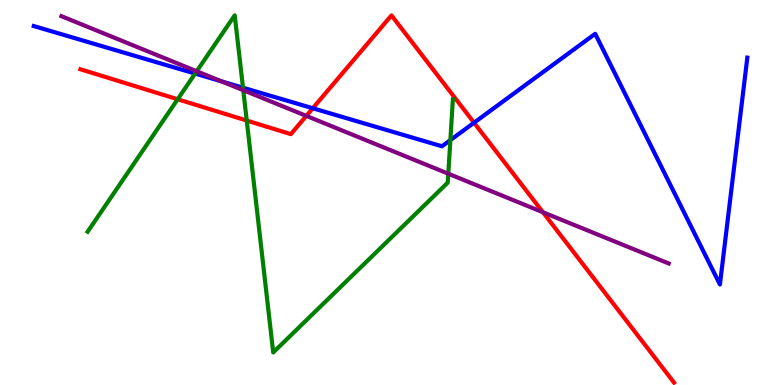[{'lines': ['blue', 'red'], 'intersections': [{'x': 4.04, 'y': 7.19}, {'x': 6.12, 'y': 6.81}]}, {'lines': ['green', 'red'], 'intersections': [{'x': 2.29, 'y': 7.42}, {'x': 3.18, 'y': 6.87}]}, {'lines': ['purple', 'red'], 'intersections': [{'x': 3.95, 'y': 6.99}, {'x': 7.01, 'y': 4.49}]}, {'lines': ['blue', 'green'], 'intersections': [{'x': 2.52, 'y': 8.09}, {'x': 3.14, 'y': 7.72}, {'x': 5.81, 'y': 6.36}]}, {'lines': ['blue', 'purple'], 'intersections': [{'x': 2.86, 'y': 7.89}]}, {'lines': ['green', 'purple'], 'intersections': [{'x': 2.54, 'y': 8.15}, {'x': 3.14, 'y': 7.66}, {'x': 5.78, 'y': 5.49}]}]